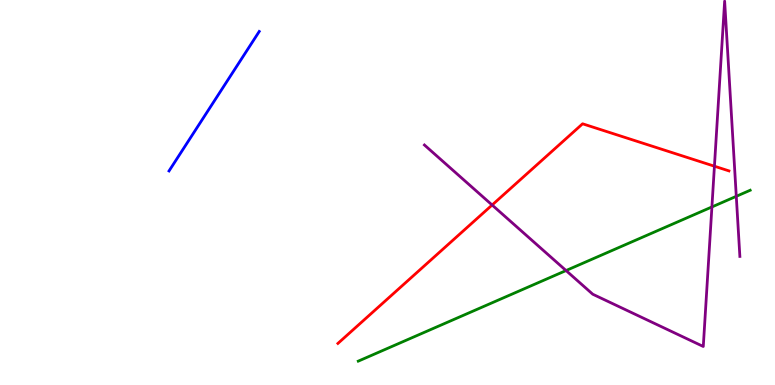[{'lines': ['blue', 'red'], 'intersections': []}, {'lines': ['green', 'red'], 'intersections': []}, {'lines': ['purple', 'red'], 'intersections': [{'x': 6.35, 'y': 4.68}, {'x': 9.22, 'y': 5.68}]}, {'lines': ['blue', 'green'], 'intersections': []}, {'lines': ['blue', 'purple'], 'intersections': []}, {'lines': ['green', 'purple'], 'intersections': [{'x': 7.3, 'y': 2.97}, {'x': 9.19, 'y': 4.62}, {'x': 9.5, 'y': 4.9}]}]